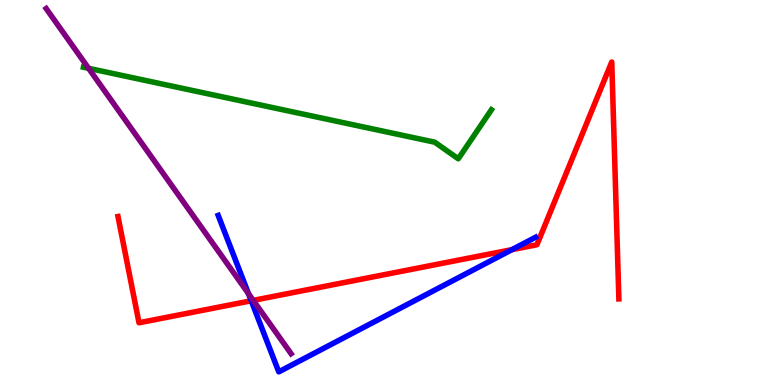[{'lines': ['blue', 'red'], 'intersections': [{'x': 3.24, 'y': 2.19}, {'x': 6.61, 'y': 3.52}]}, {'lines': ['green', 'red'], 'intersections': []}, {'lines': ['purple', 'red'], 'intersections': [{'x': 3.27, 'y': 2.2}]}, {'lines': ['blue', 'green'], 'intersections': []}, {'lines': ['blue', 'purple'], 'intersections': [{'x': 3.21, 'y': 2.37}]}, {'lines': ['green', 'purple'], 'intersections': [{'x': 1.14, 'y': 8.23}]}]